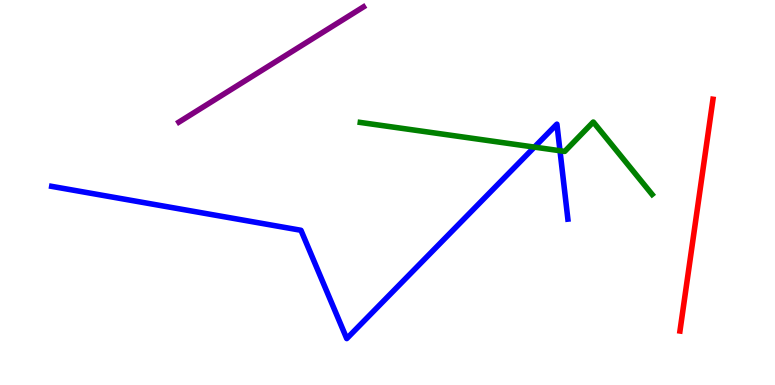[{'lines': ['blue', 'red'], 'intersections': []}, {'lines': ['green', 'red'], 'intersections': []}, {'lines': ['purple', 'red'], 'intersections': []}, {'lines': ['blue', 'green'], 'intersections': [{'x': 6.9, 'y': 6.18}, {'x': 7.23, 'y': 6.08}]}, {'lines': ['blue', 'purple'], 'intersections': []}, {'lines': ['green', 'purple'], 'intersections': []}]